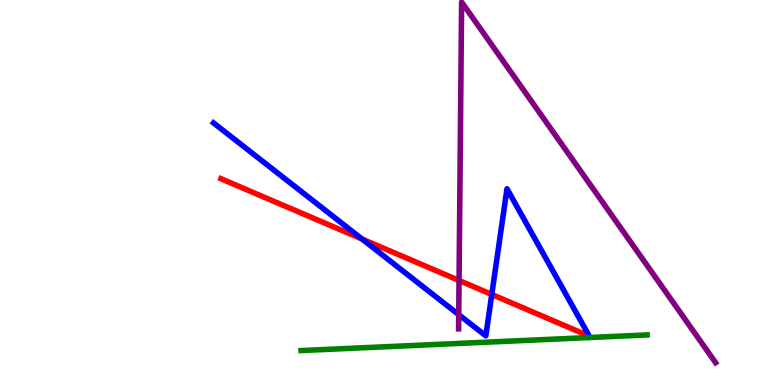[{'lines': ['blue', 'red'], 'intersections': [{'x': 4.67, 'y': 3.79}, {'x': 6.35, 'y': 2.35}]}, {'lines': ['green', 'red'], 'intersections': []}, {'lines': ['purple', 'red'], 'intersections': [{'x': 5.92, 'y': 2.71}]}, {'lines': ['blue', 'green'], 'intersections': []}, {'lines': ['blue', 'purple'], 'intersections': [{'x': 5.92, 'y': 1.83}]}, {'lines': ['green', 'purple'], 'intersections': []}]